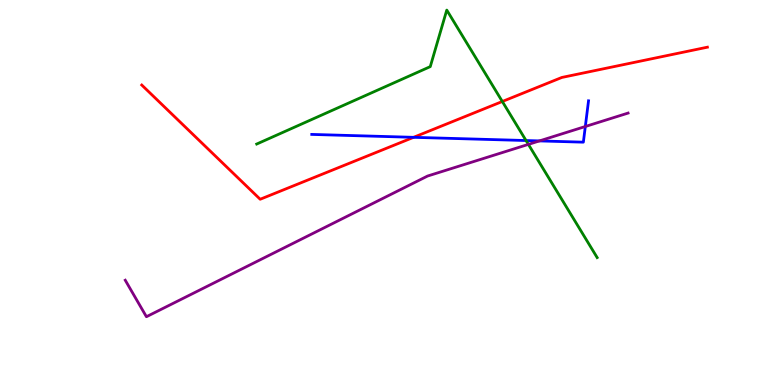[{'lines': ['blue', 'red'], 'intersections': [{'x': 5.34, 'y': 6.43}]}, {'lines': ['green', 'red'], 'intersections': [{'x': 6.48, 'y': 7.36}]}, {'lines': ['purple', 'red'], 'intersections': []}, {'lines': ['blue', 'green'], 'intersections': [{'x': 6.79, 'y': 6.35}]}, {'lines': ['blue', 'purple'], 'intersections': [{'x': 6.96, 'y': 6.34}, {'x': 7.55, 'y': 6.71}]}, {'lines': ['green', 'purple'], 'intersections': [{'x': 6.82, 'y': 6.25}]}]